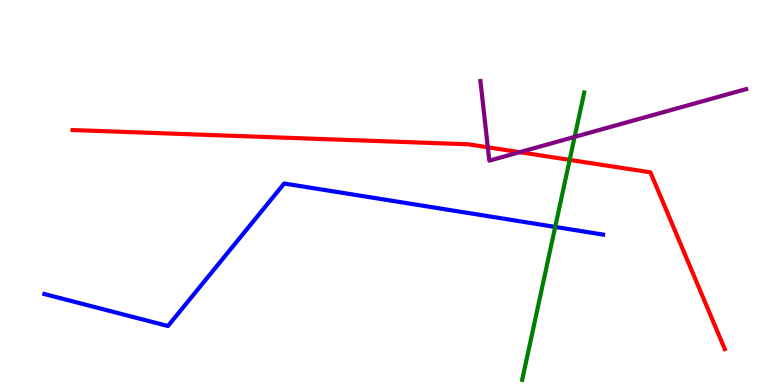[{'lines': ['blue', 'red'], 'intersections': []}, {'lines': ['green', 'red'], 'intersections': [{'x': 7.35, 'y': 5.85}]}, {'lines': ['purple', 'red'], 'intersections': [{'x': 6.29, 'y': 6.17}, {'x': 6.71, 'y': 6.05}]}, {'lines': ['blue', 'green'], 'intersections': [{'x': 7.16, 'y': 4.11}]}, {'lines': ['blue', 'purple'], 'intersections': []}, {'lines': ['green', 'purple'], 'intersections': [{'x': 7.41, 'y': 6.44}]}]